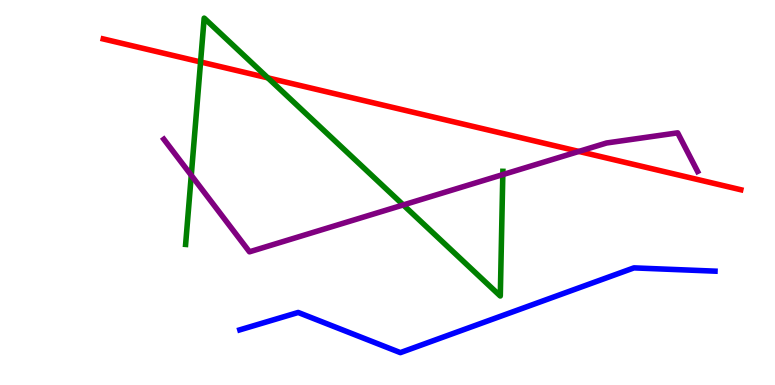[{'lines': ['blue', 'red'], 'intersections': []}, {'lines': ['green', 'red'], 'intersections': [{'x': 2.59, 'y': 8.39}, {'x': 3.46, 'y': 7.98}]}, {'lines': ['purple', 'red'], 'intersections': [{'x': 7.47, 'y': 6.07}]}, {'lines': ['blue', 'green'], 'intersections': []}, {'lines': ['blue', 'purple'], 'intersections': []}, {'lines': ['green', 'purple'], 'intersections': [{'x': 2.47, 'y': 5.45}, {'x': 5.2, 'y': 4.68}, {'x': 6.49, 'y': 5.46}]}]